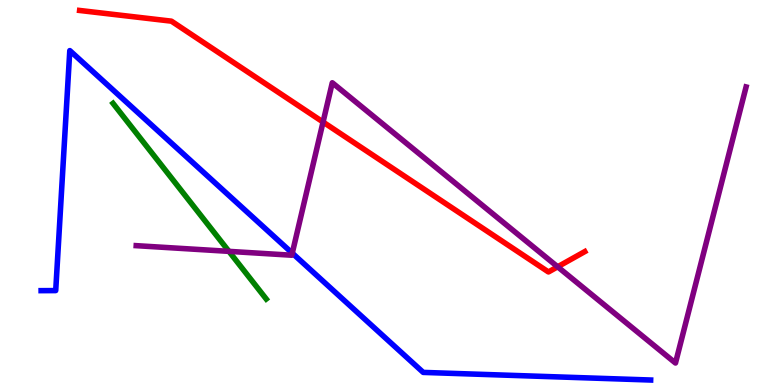[{'lines': ['blue', 'red'], 'intersections': []}, {'lines': ['green', 'red'], 'intersections': []}, {'lines': ['purple', 'red'], 'intersections': [{'x': 4.17, 'y': 6.83}, {'x': 7.2, 'y': 3.07}]}, {'lines': ['blue', 'green'], 'intersections': []}, {'lines': ['blue', 'purple'], 'intersections': [{'x': 3.77, 'y': 3.42}]}, {'lines': ['green', 'purple'], 'intersections': [{'x': 2.95, 'y': 3.47}]}]